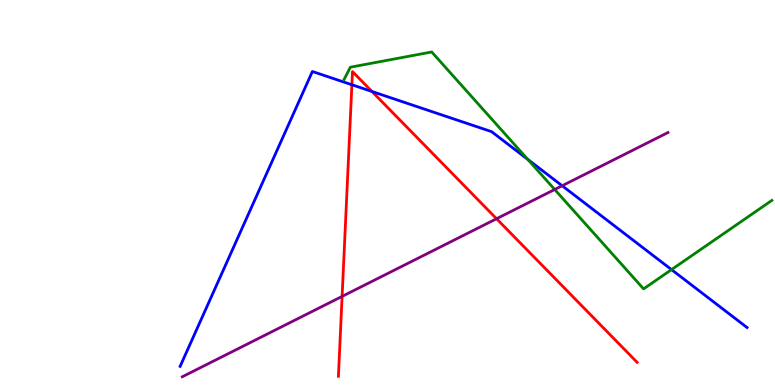[{'lines': ['blue', 'red'], 'intersections': [{'x': 4.54, 'y': 7.8}, {'x': 4.8, 'y': 7.62}]}, {'lines': ['green', 'red'], 'intersections': []}, {'lines': ['purple', 'red'], 'intersections': [{'x': 4.41, 'y': 2.3}, {'x': 6.41, 'y': 4.32}]}, {'lines': ['blue', 'green'], 'intersections': [{'x': 6.81, 'y': 5.86}, {'x': 8.66, 'y': 3.0}]}, {'lines': ['blue', 'purple'], 'intersections': [{'x': 7.25, 'y': 5.18}]}, {'lines': ['green', 'purple'], 'intersections': [{'x': 7.16, 'y': 5.08}]}]